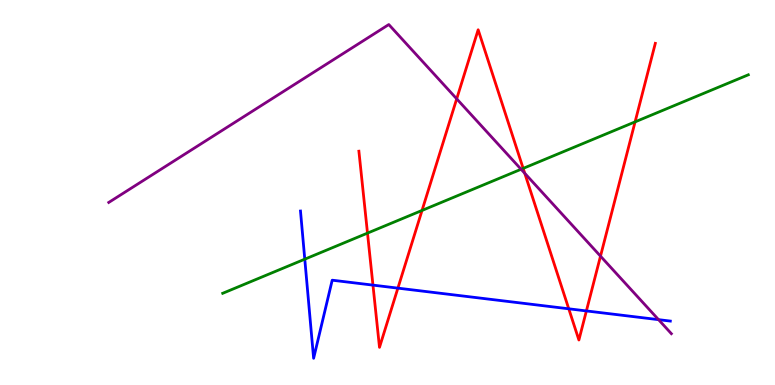[{'lines': ['blue', 'red'], 'intersections': [{'x': 4.81, 'y': 2.59}, {'x': 5.13, 'y': 2.52}, {'x': 7.34, 'y': 1.98}, {'x': 7.57, 'y': 1.92}]}, {'lines': ['green', 'red'], 'intersections': [{'x': 4.74, 'y': 3.95}, {'x': 5.45, 'y': 4.53}, {'x': 6.75, 'y': 5.63}, {'x': 8.19, 'y': 6.83}]}, {'lines': ['purple', 'red'], 'intersections': [{'x': 5.89, 'y': 7.43}, {'x': 6.77, 'y': 5.5}, {'x': 7.75, 'y': 3.35}]}, {'lines': ['blue', 'green'], 'intersections': [{'x': 3.93, 'y': 3.27}]}, {'lines': ['blue', 'purple'], 'intersections': [{'x': 8.5, 'y': 1.7}]}, {'lines': ['green', 'purple'], 'intersections': [{'x': 6.72, 'y': 5.6}]}]